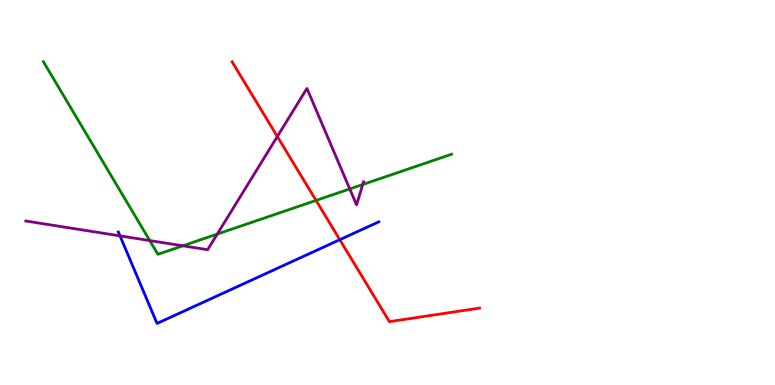[{'lines': ['blue', 'red'], 'intersections': [{'x': 4.38, 'y': 3.77}]}, {'lines': ['green', 'red'], 'intersections': [{'x': 4.08, 'y': 4.79}]}, {'lines': ['purple', 'red'], 'intersections': [{'x': 3.58, 'y': 6.45}]}, {'lines': ['blue', 'green'], 'intersections': []}, {'lines': ['blue', 'purple'], 'intersections': [{'x': 1.55, 'y': 3.87}]}, {'lines': ['green', 'purple'], 'intersections': [{'x': 1.93, 'y': 3.75}, {'x': 2.36, 'y': 3.62}, {'x': 2.8, 'y': 3.92}, {'x': 4.51, 'y': 5.09}, {'x': 4.68, 'y': 5.21}]}]